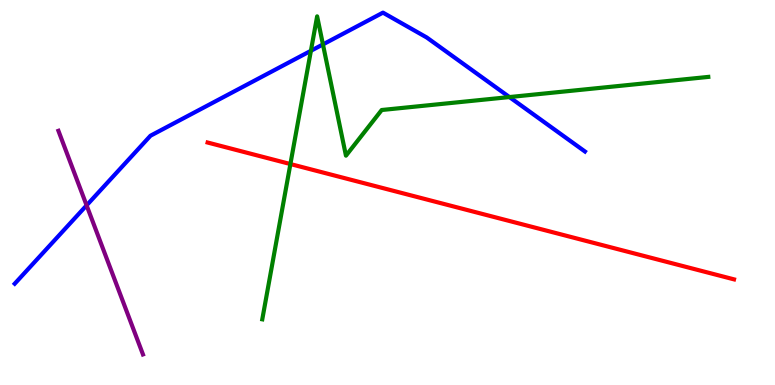[{'lines': ['blue', 'red'], 'intersections': []}, {'lines': ['green', 'red'], 'intersections': [{'x': 3.75, 'y': 5.74}]}, {'lines': ['purple', 'red'], 'intersections': []}, {'lines': ['blue', 'green'], 'intersections': [{'x': 4.01, 'y': 8.68}, {'x': 4.17, 'y': 8.85}, {'x': 6.57, 'y': 7.48}]}, {'lines': ['blue', 'purple'], 'intersections': [{'x': 1.12, 'y': 4.67}]}, {'lines': ['green', 'purple'], 'intersections': []}]